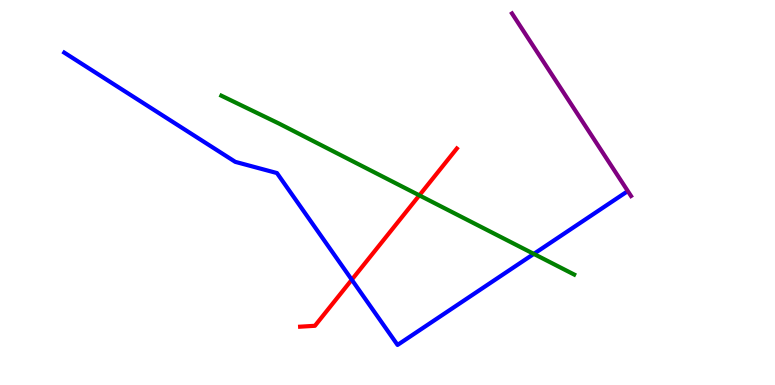[{'lines': ['blue', 'red'], 'intersections': [{'x': 4.54, 'y': 2.73}]}, {'lines': ['green', 'red'], 'intersections': [{'x': 5.41, 'y': 4.93}]}, {'lines': ['purple', 'red'], 'intersections': []}, {'lines': ['blue', 'green'], 'intersections': [{'x': 6.89, 'y': 3.41}]}, {'lines': ['blue', 'purple'], 'intersections': []}, {'lines': ['green', 'purple'], 'intersections': []}]